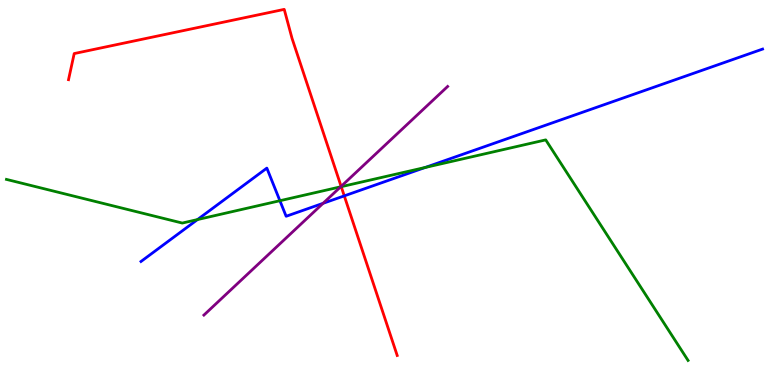[{'lines': ['blue', 'red'], 'intersections': [{'x': 4.44, 'y': 4.91}]}, {'lines': ['green', 'red'], 'intersections': [{'x': 4.4, 'y': 5.15}]}, {'lines': ['purple', 'red'], 'intersections': [{'x': 4.4, 'y': 5.16}]}, {'lines': ['blue', 'green'], 'intersections': [{'x': 2.55, 'y': 4.3}, {'x': 3.61, 'y': 4.79}, {'x': 5.49, 'y': 5.65}]}, {'lines': ['blue', 'purple'], 'intersections': [{'x': 4.17, 'y': 4.72}]}, {'lines': ['green', 'purple'], 'intersections': [{'x': 4.4, 'y': 5.15}]}]